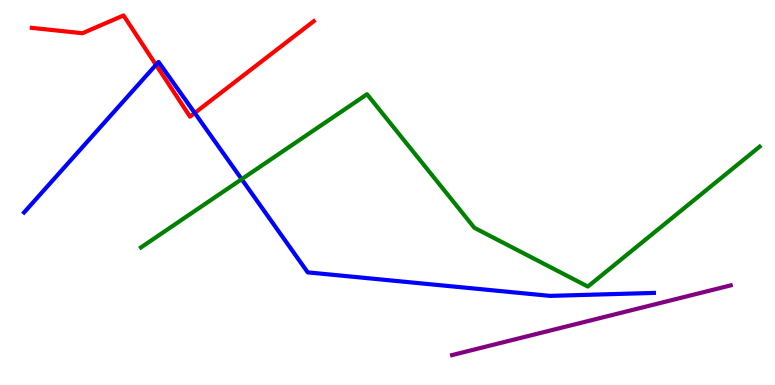[{'lines': ['blue', 'red'], 'intersections': [{'x': 2.01, 'y': 8.32}, {'x': 2.51, 'y': 7.07}]}, {'lines': ['green', 'red'], 'intersections': []}, {'lines': ['purple', 'red'], 'intersections': []}, {'lines': ['blue', 'green'], 'intersections': [{'x': 3.12, 'y': 5.35}]}, {'lines': ['blue', 'purple'], 'intersections': []}, {'lines': ['green', 'purple'], 'intersections': []}]